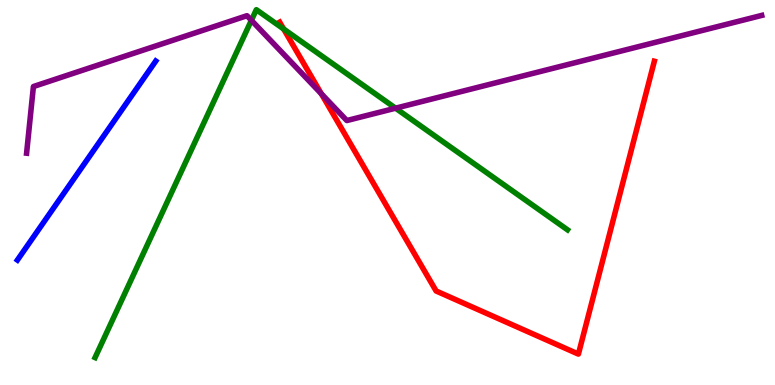[{'lines': ['blue', 'red'], 'intersections': []}, {'lines': ['green', 'red'], 'intersections': [{'x': 3.66, 'y': 9.25}]}, {'lines': ['purple', 'red'], 'intersections': [{'x': 4.15, 'y': 7.56}]}, {'lines': ['blue', 'green'], 'intersections': []}, {'lines': ['blue', 'purple'], 'intersections': []}, {'lines': ['green', 'purple'], 'intersections': [{'x': 3.24, 'y': 9.47}, {'x': 5.1, 'y': 7.19}]}]